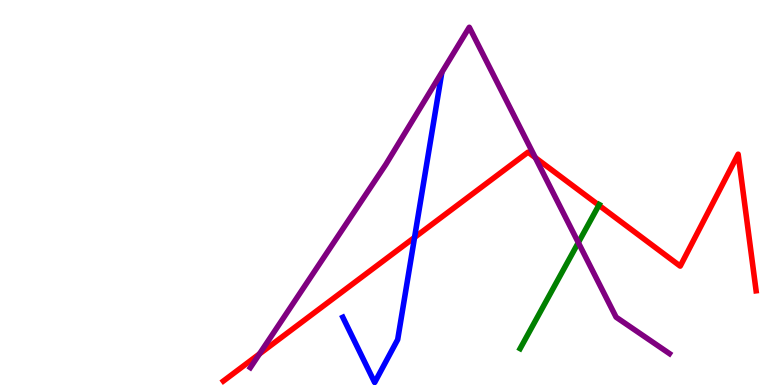[{'lines': ['blue', 'red'], 'intersections': [{'x': 5.35, 'y': 3.83}]}, {'lines': ['green', 'red'], 'intersections': [{'x': 7.73, 'y': 4.67}]}, {'lines': ['purple', 'red'], 'intersections': [{'x': 3.35, 'y': 0.808}, {'x': 6.91, 'y': 5.91}]}, {'lines': ['blue', 'green'], 'intersections': []}, {'lines': ['blue', 'purple'], 'intersections': []}, {'lines': ['green', 'purple'], 'intersections': [{'x': 7.46, 'y': 3.7}]}]